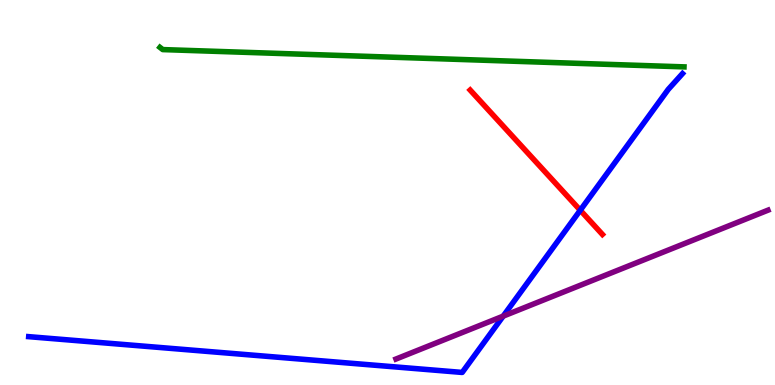[{'lines': ['blue', 'red'], 'intersections': [{'x': 7.49, 'y': 4.54}]}, {'lines': ['green', 'red'], 'intersections': []}, {'lines': ['purple', 'red'], 'intersections': []}, {'lines': ['blue', 'green'], 'intersections': []}, {'lines': ['blue', 'purple'], 'intersections': [{'x': 6.49, 'y': 1.79}]}, {'lines': ['green', 'purple'], 'intersections': []}]